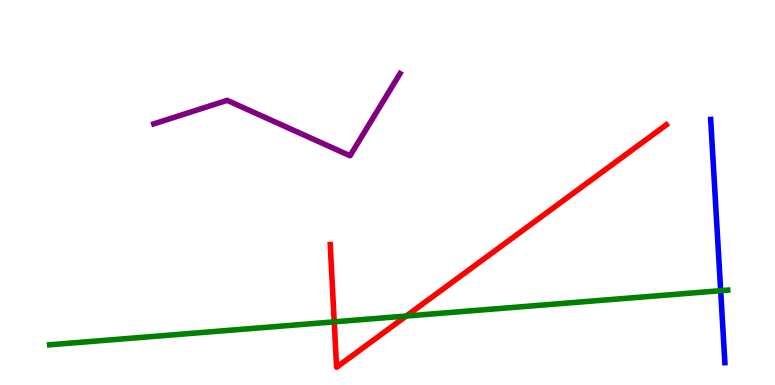[{'lines': ['blue', 'red'], 'intersections': []}, {'lines': ['green', 'red'], 'intersections': [{'x': 4.31, 'y': 1.64}, {'x': 5.24, 'y': 1.79}]}, {'lines': ['purple', 'red'], 'intersections': []}, {'lines': ['blue', 'green'], 'intersections': [{'x': 9.3, 'y': 2.45}]}, {'lines': ['blue', 'purple'], 'intersections': []}, {'lines': ['green', 'purple'], 'intersections': []}]